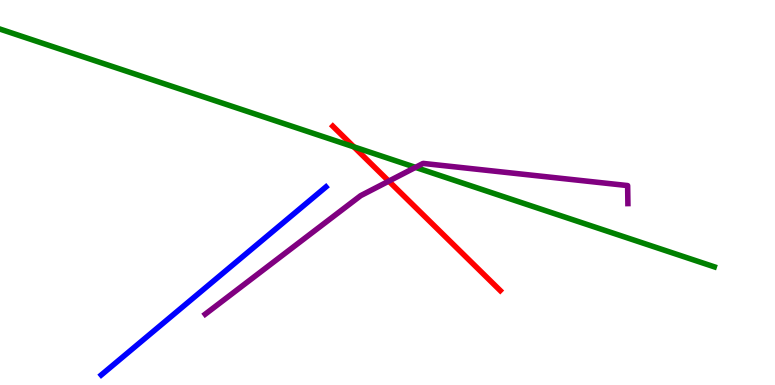[{'lines': ['blue', 'red'], 'intersections': []}, {'lines': ['green', 'red'], 'intersections': [{'x': 4.57, 'y': 6.19}]}, {'lines': ['purple', 'red'], 'intersections': [{'x': 5.02, 'y': 5.29}]}, {'lines': ['blue', 'green'], 'intersections': []}, {'lines': ['blue', 'purple'], 'intersections': []}, {'lines': ['green', 'purple'], 'intersections': [{'x': 5.36, 'y': 5.65}]}]